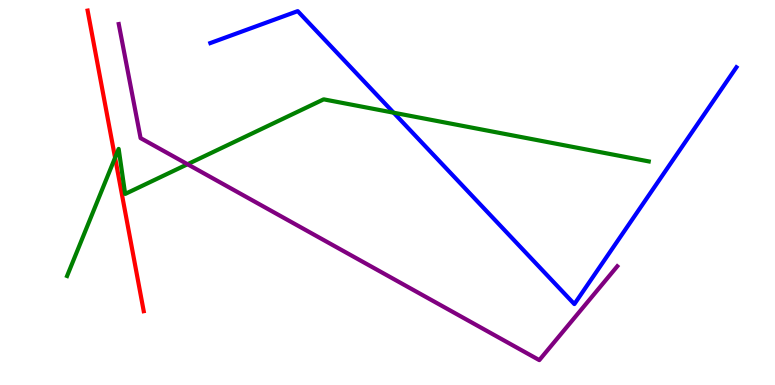[{'lines': ['blue', 'red'], 'intersections': []}, {'lines': ['green', 'red'], 'intersections': [{'x': 1.48, 'y': 5.9}]}, {'lines': ['purple', 'red'], 'intersections': []}, {'lines': ['blue', 'green'], 'intersections': [{'x': 5.08, 'y': 7.07}]}, {'lines': ['blue', 'purple'], 'intersections': []}, {'lines': ['green', 'purple'], 'intersections': [{'x': 2.42, 'y': 5.73}]}]